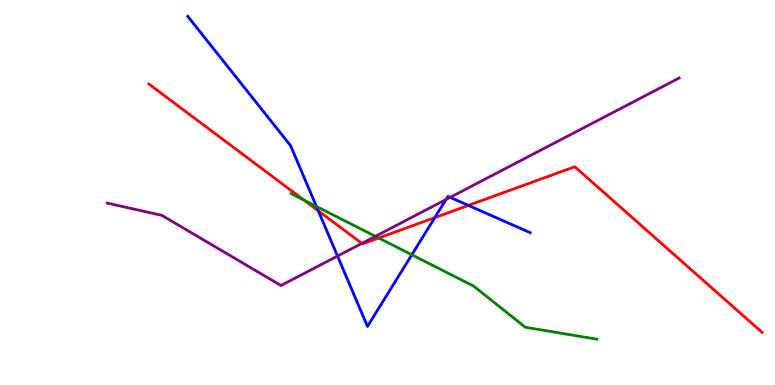[{'lines': ['blue', 'red'], 'intersections': [{'x': 4.11, 'y': 4.52}, {'x': 5.61, 'y': 4.35}, {'x': 6.04, 'y': 4.66}]}, {'lines': ['green', 'red'], 'intersections': [{'x': 3.93, 'y': 4.8}, {'x': 4.89, 'y': 3.82}]}, {'lines': ['purple', 'red'], 'intersections': [{'x': 4.67, 'y': 3.68}]}, {'lines': ['blue', 'green'], 'intersections': [{'x': 4.08, 'y': 4.64}, {'x': 5.31, 'y': 3.38}]}, {'lines': ['blue', 'purple'], 'intersections': [{'x': 4.36, 'y': 3.35}, {'x': 5.75, 'y': 4.82}, {'x': 5.81, 'y': 4.87}]}, {'lines': ['green', 'purple'], 'intersections': [{'x': 4.84, 'y': 3.86}]}]